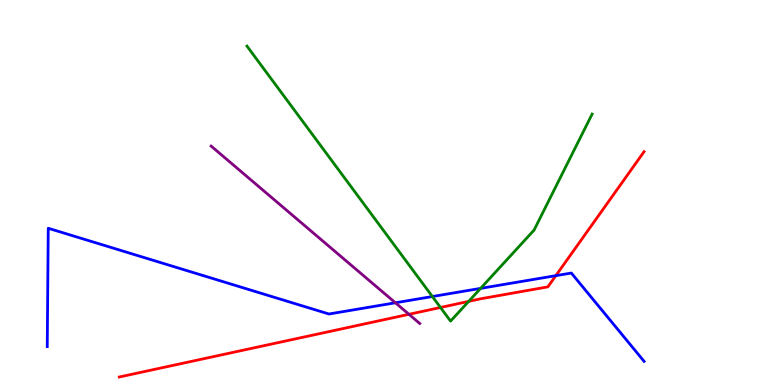[{'lines': ['blue', 'red'], 'intersections': [{'x': 7.17, 'y': 2.84}]}, {'lines': ['green', 'red'], 'intersections': [{'x': 5.68, 'y': 2.01}, {'x': 6.05, 'y': 2.17}]}, {'lines': ['purple', 'red'], 'intersections': [{'x': 5.28, 'y': 1.84}]}, {'lines': ['blue', 'green'], 'intersections': [{'x': 5.58, 'y': 2.3}, {'x': 6.2, 'y': 2.51}]}, {'lines': ['blue', 'purple'], 'intersections': [{'x': 5.1, 'y': 2.14}]}, {'lines': ['green', 'purple'], 'intersections': []}]